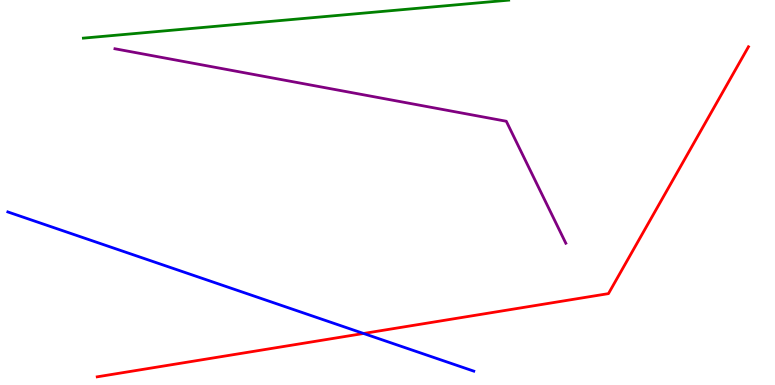[{'lines': ['blue', 'red'], 'intersections': [{'x': 4.69, 'y': 1.34}]}, {'lines': ['green', 'red'], 'intersections': []}, {'lines': ['purple', 'red'], 'intersections': []}, {'lines': ['blue', 'green'], 'intersections': []}, {'lines': ['blue', 'purple'], 'intersections': []}, {'lines': ['green', 'purple'], 'intersections': []}]